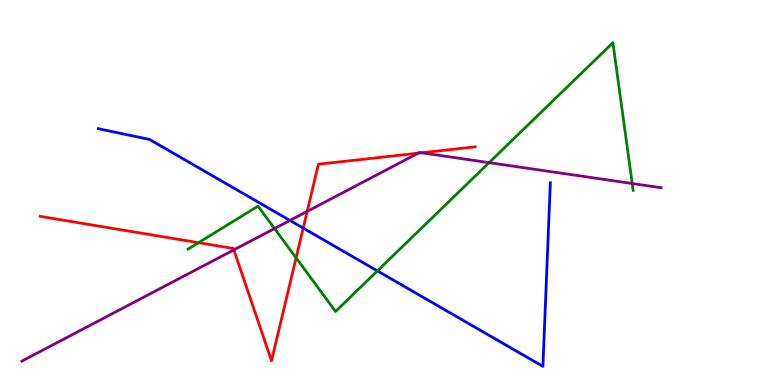[{'lines': ['blue', 'red'], 'intersections': [{'x': 3.91, 'y': 4.08}]}, {'lines': ['green', 'red'], 'intersections': [{'x': 2.56, 'y': 3.7}, {'x': 3.82, 'y': 3.3}]}, {'lines': ['purple', 'red'], 'intersections': [{'x': 3.02, 'y': 3.51}, {'x': 3.96, 'y': 4.51}, {'x': 5.4, 'y': 6.02}, {'x': 5.44, 'y': 6.03}]}, {'lines': ['blue', 'green'], 'intersections': [{'x': 4.87, 'y': 2.96}]}, {'lines': ['blue', 'purple'], 'intersections': [{'x': 3.74, 'y': 4.27}]}, {'lines': ['green', 'purple'], 'intersections': [{'x': 3.54, 'y': 4.06}, {'x': 6.31, 'y': 5.78}, {'x': 8.16, 'y': 5.23}]}]